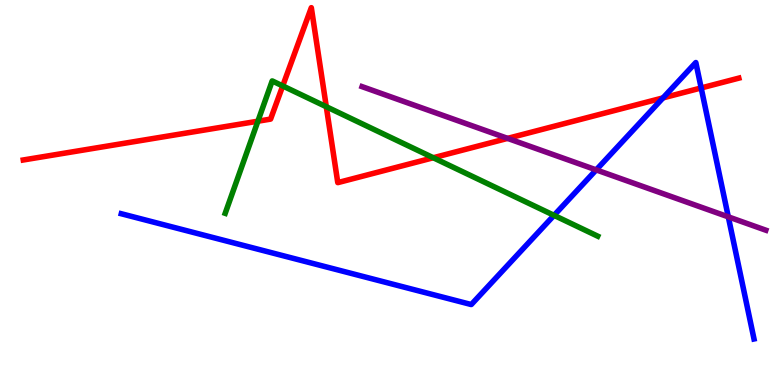[{'lines': ['blue', 'red'], 'intersections': [{'x': 8.56, 'y': 7.46}, {'x': 9.05, 'y': 7.72}]}, {'lines': ['green', 'red'], 'intersections': [{'x': 3.33, 'y': 6.85}, {'x': 3.65, 'y': 7.77}, {'x': 4.21, 'y': 7.23}, {'x': 5.59, 'y': 5.9}]}, {'lines': ['purple', 'red'], 'intersections': [{'x': 6.55, 'y': 6.41}]}, {'lines': ['blue', 'green'], 'intersections': [{'x': 7.15, 'y': 4.41}]}, {'lines': ['blue', 'purple'], 'intersections': [{'x': 7.69, 'y': 5.59}, {'x': 9.4, 'y': 4.37}]}, {'lines': ['green', 'purple'], 'intersections': []}]